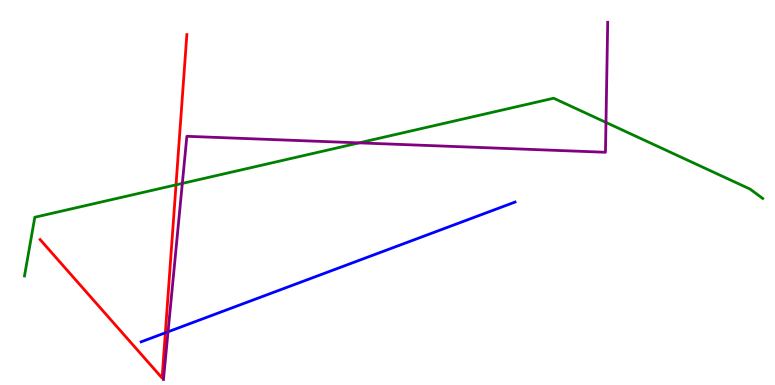[{'lines': ['blue', 'red'], 'intersections': [{'x': 2.13, 'y': 1.36}]}, {'lines': ['green', 'red'], 'intersections': [{'x': 2.27, 'y': 5.2}]}, {'lines': ['purple', 'red'], 'intersections': []}, {'lines': ['blue', 'green'], 'intersections': []}, {'lines': ['blue', 'purple'], 'intersections': [{'x': 2.17, 'y': 1.38}]}, {'lines': ['green', 'purple'], 'intersections': [{'x': 2.35, 'y': 5.24}, {'x': 4.63, 'y': 6.29}, {'x': 7.82, 'y': 6.82}]}]